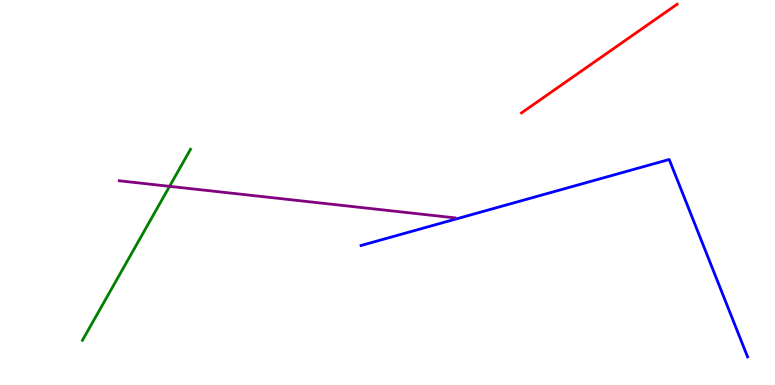[{'lines': ['blue', 'red'], 'intersections': []}, {'lines': ['green', 'red'], 'intersections': []}, {'lines': ['purple', 'red'], 'intersections': []}, {'lines': ['blue', 'green'], 'intersections': []}, {'lines': ['blue', 'purple'], 'intersections': []}, {'lines': ['green', 'purple'], 'intersections': [{'x': 2.19, 'y': 5.16}]}]